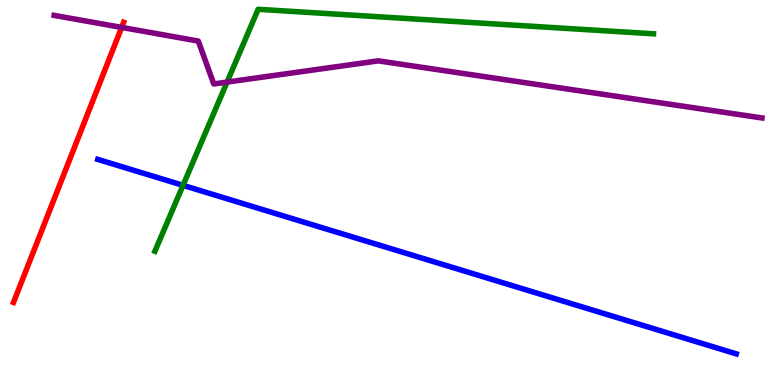[{'lines': ['blue', 'red'], 'intersections': []}, {'lines': ['green', 'red'], 'intersections': []}, {'lines': ['purple', 'red'], 'intersections': [{'x': 1.57, 'y': 9.29}]}, {'lines': ['blue', 'green'], 'intersections': [{'x': 2.36, 'y': 5.19}]}, {'lines': ['blue', 'purple'], 'intersections': []}, {'lines': ['green', 'purple'], 'intersections': [{'x': 2.93, 'y': 7.87}]}]